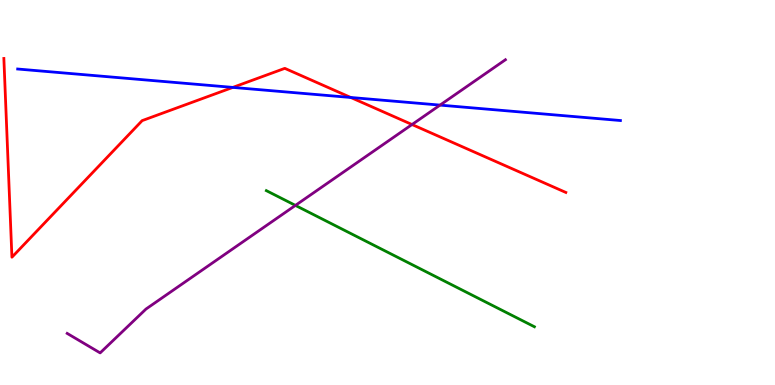[{'lines': ['blue', 'red'], 'intersections': [{'x': 3.0, 'y': 7.73}, {'x': 4.53, 'y': 7.47}]}, {'lines': ['green', 'red'], 'intersections': []}, {'lines': ['purple', 'red'], 'intersections': [{'x': 5.32, 'y': 6.77}]}, {'lines': ['blue', 'green'], 'intersections': []}, {'lines': ['blue', 'purple'], 'intersections': [{'x': 5.68, 'y': 7.27}]}, {'lines': ['green', 'purple'], 'intersections': [{'x': 3.81, 'y': 4.67}]}]